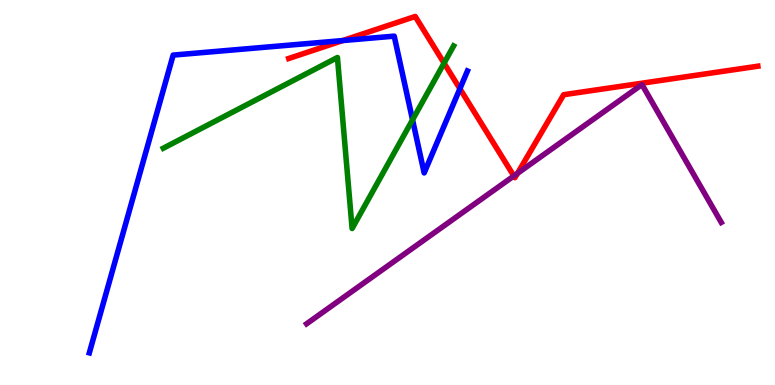[{'lines': ['blue', 'red'], 'intersections': [{'x': 4.42, 'y': 8.95}, {'x': 5.93, 'y': 7.7}]}, {'lines': ['green', 'red'], 'intersections': [{'x': 5.73, 'y': 8.36}]}, {'lines': ['purple', 'red'], 'intersections': [{'x': 6.63, 'y': 5.43}, {'x': 6.68, 'y': 5.5}]}, {'lines': ['blue', 'green'], 'intersections': [{'x': 5.32, 'y': 6.89}]}, {'lines': ['blue', 'purple'], 'intersections': []}, {'lines': ['green', 'purple'], 'intersections': []}]